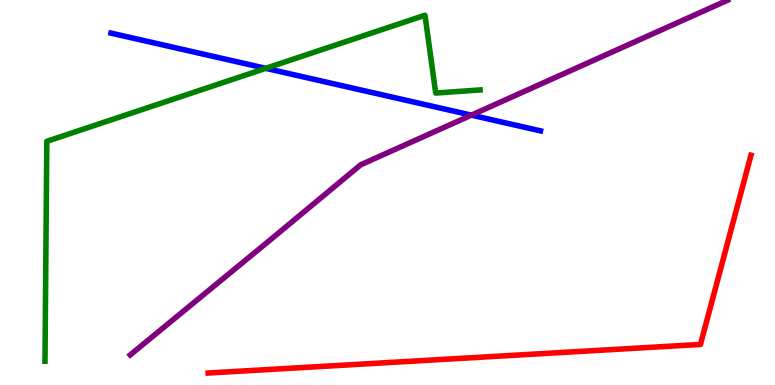[{'lines': ['blue', 'red'], 'intersections': []}, {'lines': ['green', 'red'], 'intersections': []}, {'lines': ['purple', 'red'], 'intersections': []}, {'lines': ['blue', 'green'], 'intersections': [{'x': 3.43, 'y': 8.23}]}, {'lines': ['blue', 'purple'], 'intersections': [{'x': 6.08, 'y': 7.01}]}, {'lines': ['green', 'purple'], 'intersections': []}]